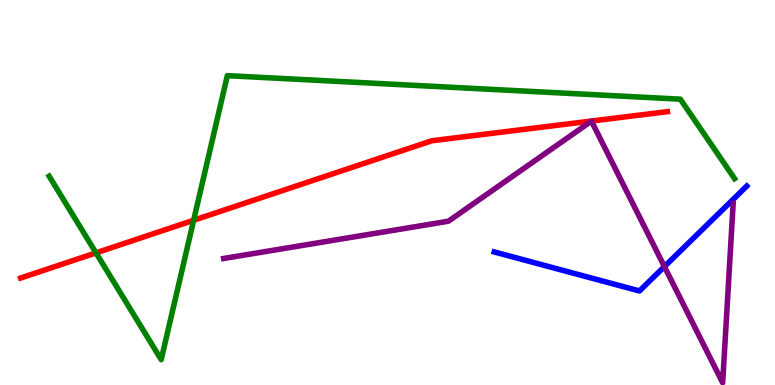[{'lines': ['blue', 'red'], 'intersections': []}, {'lines': ['green', 'red'], 'intersections': [{'x': 1.24, 'y': 3.43}, {'x': 2.5, 'y': 4.28}]}, {'lines': ['purple', 'red'], 'intersections': []}, {'lines': ['blue', 'green'], 'intersections': []}, {'lines': ['blue', 'purple'], 'intersections': [{'x': 8.57, 'y': 3.08}]}, {'lines': ['green', 'purple'], 'intersections': []}]